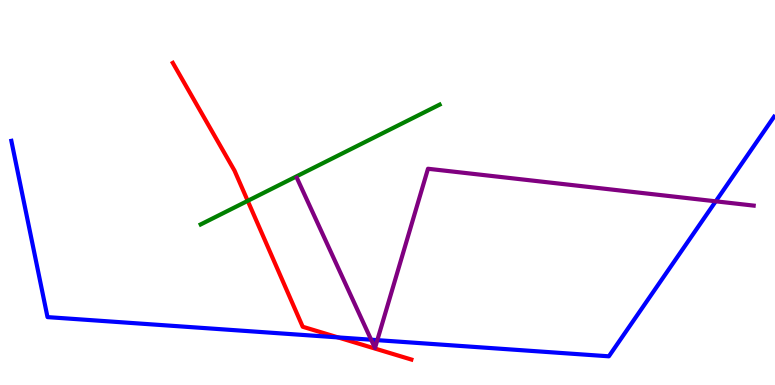[{'lines': ['blue', 'red'], 'intersections': [{'x': 4.36, 'y': 1.24}]}, {'lines': ['green', 'red'], 'intersections': [{'x': 3.2, 'y': 4.78}]}, {'lines': ['purple', 'red'], 'intersections': []}, {'lines': ['blue', 'green'], 'intersections': []}, {'lines': ['blue', 'purple'], 'intersections': [{'x': 4.79, 'y': 1.18}, {'x': 4.87, 'y': 1.17}, {'x': 9.24, 'y': 4.77}]}, {'lines': ['green', 'purple'], 'intersections': []}]